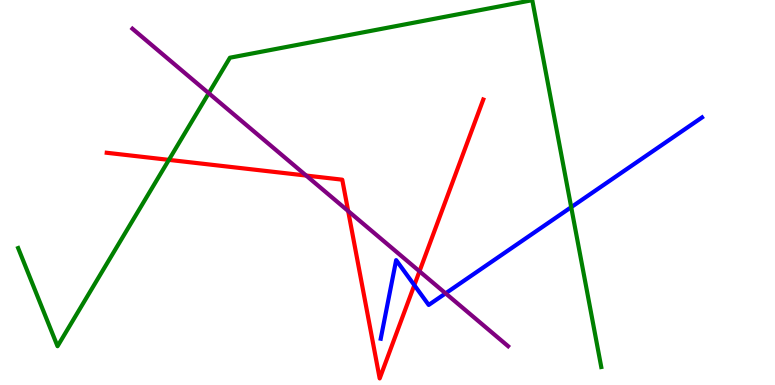[{'lines': ['blue', 'red'], 'intersections': [{'x': 5.35, 'y': 2.59}]}, {'lines': ['green', 'red'], 'intersections': [{'x': 2.18, 'y': 5.85}]}, {'lines': ['purple', 'red'], 'intersections': [{'x': 3.95, 'y': 5.44}, {'x': 4.49, 'y': 4.52}, {'x': 5.41, 'y': 2.95}]}, {'lines': ['blue', 'green'], 'intersections': [{'x': 7.37, 'y': 4.62}]}, {'lines': ['blue', 'purple'], 'intersections': [{'x': 5.75, 'y': 2.38}]}, {'lines': ['green', 'purple'], 'intersections': [{'x': 2.69, 'y': 7.58}]}]